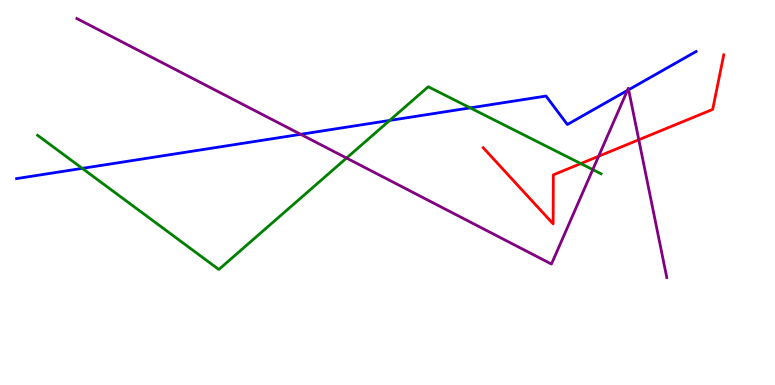[{'lines': ['blue', 'red'], 'intersections': []}, {'lines': ['green', 'red'], 'intersections': [{'x': 7.49, 'y': 5.75}]}, {'lines': ['purple', 'red'], 'intersections': [{'x': 7.72, 'y': 5.94}, {'x': 8.24, 'y': 6.37}]}, {'lines': ['blue', 'green'], 'intersections': [{'x': 1.06, 'y': 5.63}, {'x': 5.03, 'y': 6.87}, {'x': 6.07, 'y': 7.2}]}, {'lines': ['blue', 'purple'], 'intersections': [{'x': 3.88, 'y': 6.51}, {'x': 8.1, 'y': 7.65}, {'x': 8.11, 'y': 7.67}]}, {'lines': ['green', 'purple'], 'intersections': [{'x': 4.47, 'y': 5.89}, {'x': 7.65, 'y': 5.59}]}]